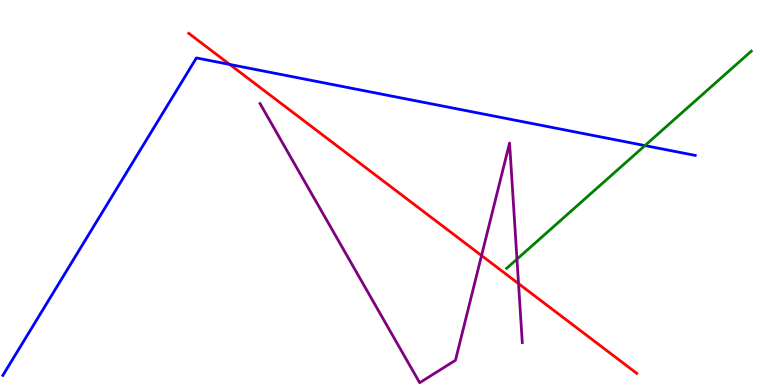[{'lines': ['blue', 'red'], 'intersections': [{'x': 2.96, 'y': 8.33}]}, {'lines': ['green', 'red'], 'intersections': []}, {'lines': ['purple', 'red'], 'intersections': [{'x': 6.21, 'y': 3.36}, {'x': 6.69, 'y': 2.63}]}, {'lines': ['blue', 'green'], 'intersections': [{'x': 8.32, 'y': 6.22}]}, {'lines': ['blue', 'purple'], 'intersections': []}, {'lines': ['green', 'purple'], 'intersections': [{'x': 6.67, 'y': 3.27}]}]